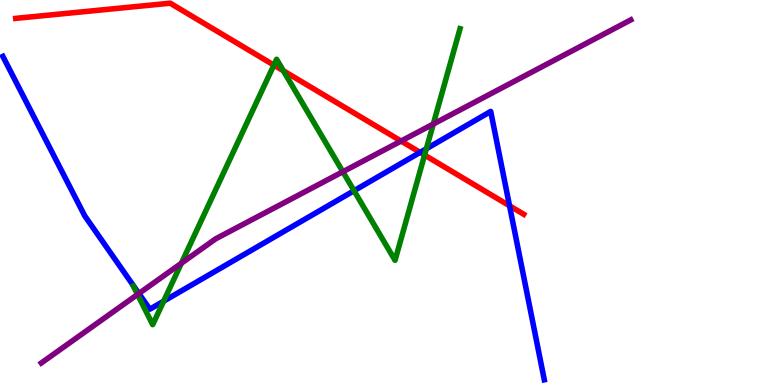[{'lines': ['blue', 'red'], 'intersections': [{'x': 5.42, 'y': 6.04}, {'x': 6.57, 'y': 4.65}]}, {'lines': ['green', 'red'], 'intersections': [{'x': 3.53, 'y': 8.31}, {'x': 3.66, 'y': 8.16}, {'x': 5.48, 'y': 5.97}]}, {'lines': ['purple', 'red'], 'intersections': [{'x': 5.18, 'y': 6.34}]}, {'lines': ['blue', 'green'], 'intersections': [{'x': 2.11, 'y': 2.18}, {'x': 4.57, 'y': 5.05}, {'x': 5.5, 'y': 6.14}]}, {'lines': ['blue', 'purple'], 'intersections': [{'x': 1.79, 'y': 2.38}]}, {'lines': ['green', 'purple'], 'intersections': [{'x': 1.77, 'y': 2.35}, {'x': 2.34, 'y': 3.16}, {'x': 4.42, 'y': 5.54}, {'x': 5.59, 'y': 6.78}]}]